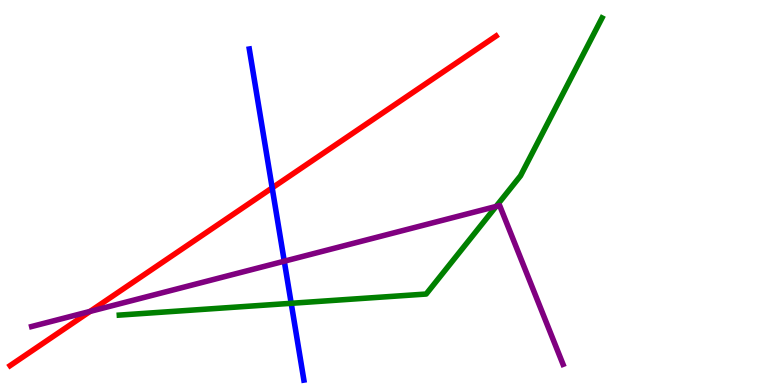[{'lines': ['blue', 'red'], 'intersections': [{'x': 3.51, 'y': 5.12}]}, {'lines': ['green', 'red'], 'intersections': []}, {'lines': ['purple', 'red'], 'intersections': [{'x': 1.16, 'y': 1.91}]}, {'lines': ['blue', 'green'], 'intersections': [{'x': 3.76, 'y': 2.12}]}, {'lines': ['blue', 'purple'], 'intersections': [{'x': 3.67, 'y': 3.22}]}, {'lines': ['green', 'purple'], 'intersections': [{'x': 6.4, 'y': 4.64}]}]